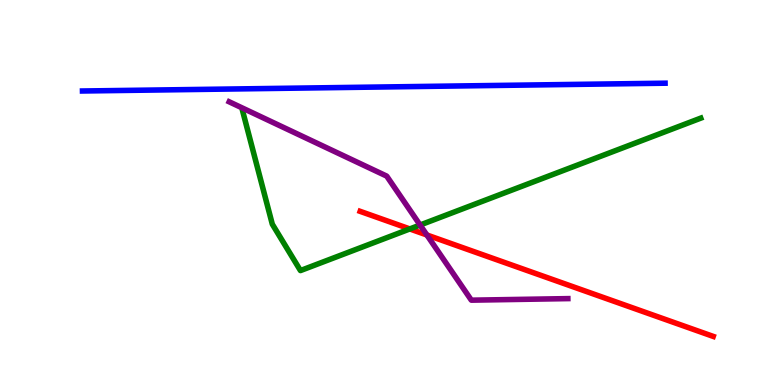[{'lines': ['blue', 'red'], 'intersections': []}, {'lines': ['green', 'red'], 'intersections': [{'x': 5.29, 'y': 4.05}]}, {'lines': ['purple', 'red'], 'intersections': [{'x': 5.51, 'y': 3.9}]}, {'lines': ['blue', 'green'], 'intersections': []}, {'lines': ['blue', 'purple'], 'intersections': []}, {'lines': ['green', 'purple'], 'intersections': [{'x': 5.42, 'y': 4.16}]}]